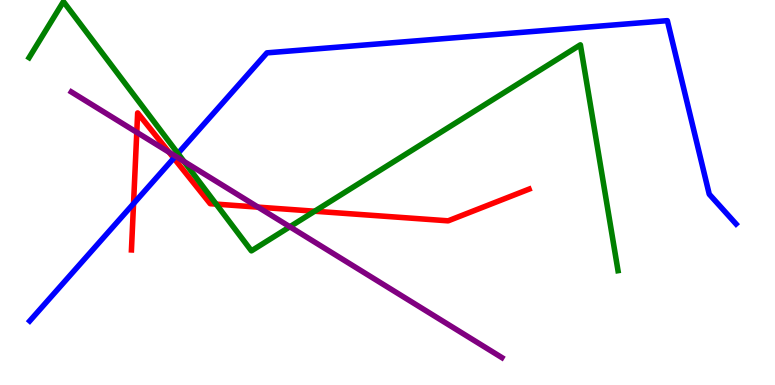[{'lines': ['blue', 'red'], 'intersections': [{'x': 1.72, 'y': 4.71}, {'x': 2.24, 'y': 5.89}]}, {'lines': ['green', 'red'], 'intersections': [{'x': 2.79, 'y': 4.7}, {'x': 4.06, 'y': 4.51}]}, {'lines': ['purple', 'red'], 'intersections': [{'x': 1.76, 'y': 6.56}, {'x': 2.18, 'y': 6.04}, {'x': 3.33, 'y': 4.62}]}, {'lines': ['blue', 'green'], 'intersections': [{'x': 2.3, 'y': 6.01}]}, {'lines': ['blue', 'purple'], 'intersections': [{'x': 2.26, 'y': 5.94}]}, {'lines': ['green', 'purple'], 'intersections': [{'x': 2.37, 'y': 5.81}, {'x': 3.74, 'y': 4.11}]}]